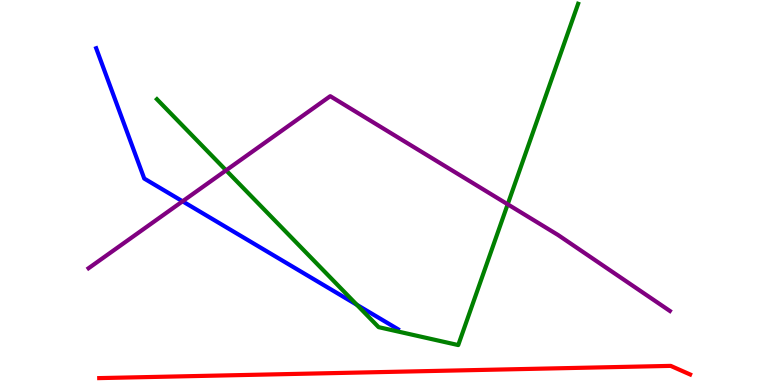[{'lines': ['blue', 'red'], 'intersections': []}, {'lines': ['green', 'red'], 'intersections': []}, {'lines': ['purple', 'red'], 'intersections': []}, {'lines': ['blue', 'green'], 'intersections': [{'x': 4.6, 'y': 2.08}]}, {'lines': ['blue', 'purple'], 'intersections': [{'x': 2.36, 'y': 4.77}]}, {'lines': ['green', 'purple'], 'intersections': [{'x': 2.92, 'y': 5.58}, {'x': 6.55, 'y': 4.69}]}]